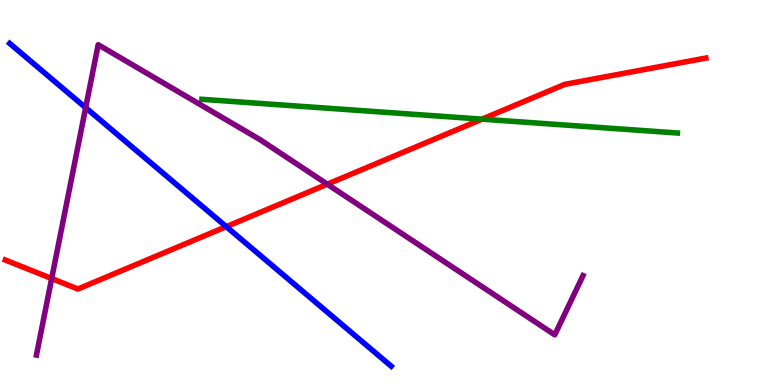[{'lines': ['blue', 'red'], 'intersections': [{'x': 2.92, 'y': 4.11}]}, {'lines': ['green', 'red'], 'intersections': [{'x': 6.22, 'y': 6.91}]}, {'lines': ['purple', 'red'], 'intersections': [{'x': 0.667, 'y': 2.77}, {'x': 4.22, 'y': 5.22}]}, {'lines': ['blue', 'green'], 'intersections': []}, {'lines': ['blue', 'purple'], 'intersections': [{'x': 1.11, 'y': 7.2}]}, {'lines': ['green', 'purple'], 'intersections': []}]